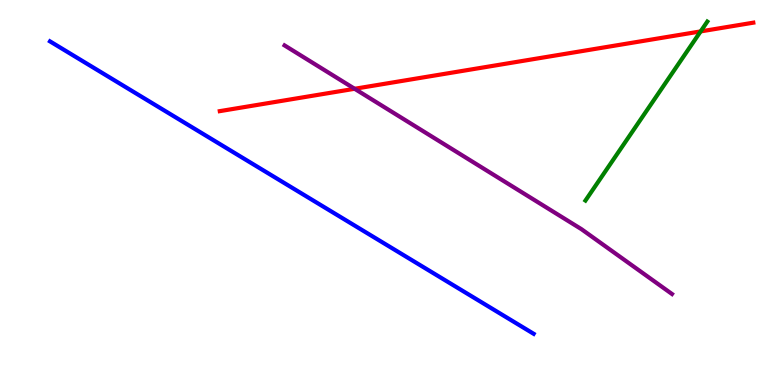[{'lines': ['blue', 'red'], 'intersections': []}, {'lines': ['green', 'red'], 'intersections': [{'x': 9.04, 'y': 9.18}]}, {'lines': ['purple', 'red'], 'intersections': [{'x': 4.58, 'y': 7.69}]}, {'lines': ['blue', 'green'], 'intersections': []}, {'lines': ['blue', 'purple'], 'intersections': []}, {'lines': ['green', 'purple'], 'intersections': []}]